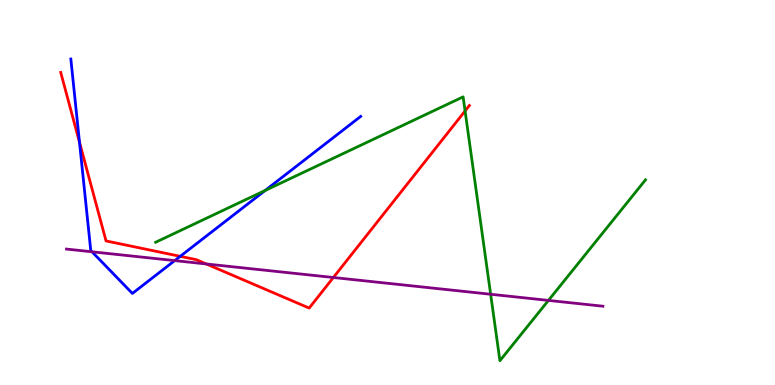[{'lines': ['blue', 'red'], 'intersections': [{'x': 1.03, 'y': 6.31}, {'x': 2.33, 'y': 3.34}]}, {'lines': ['green', 'red'], 'intersections': [{'x': 6.0, 'y': 7.12}]}, {'lines': ['purple', 'red'], 'intersections': [{'x': 2.66, 'y': 3.14}, {'x': 4.3, 'y': 2.79}]}, {'lines': ['blue', 'green'], 'intersections': [{'x': 3.42, 'y': 5.05}]}, {'lines': ['blue', 'purple'], 'intersections': [{'x': 1.19, 'y': 3.46}, {'x': 2.25, 'y': 3.23}]}, {'lines': ['green', 'purple'], 'intersections': [{'x': 6.33, 'y': 2.36}, {'x': 7.08, 'y': 2.2}]}]